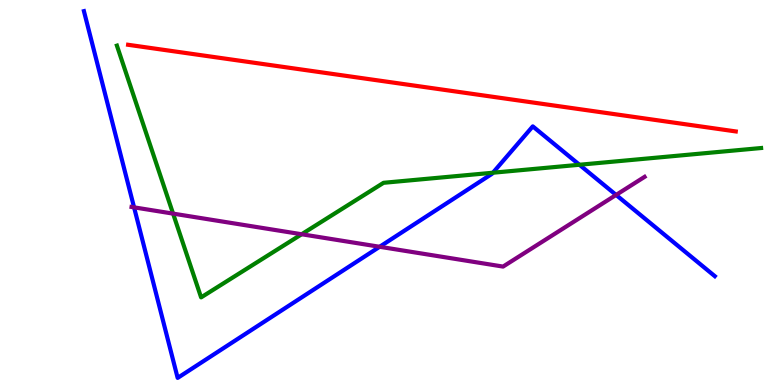[{'lines': ['blue', 'red'], 'intersections': []}, {'lines': ['green', 'red'], 'intersections': []}, {'lines': ['purple', 'red'], 'intersections': []}, {'lines': ['blue', 'green'], 'intersections': [{'x': 6.36, 'y': 5.51}, {'x': 7.48, 'y': 5.72}]}, {'lines': ['blue', 'purple'], 'intersections': [{'x': 1.73, 'y': 4.61}, {'x': 4.9, 'y': 3.59}, {'x': 7.95, 'y': 4.94}]}, {'lines': ['green', 'purple'], 'intersections': [{'x': 2.23, 'y': 4.45}, {'x': 3.89, 'y': 3.92}]}]